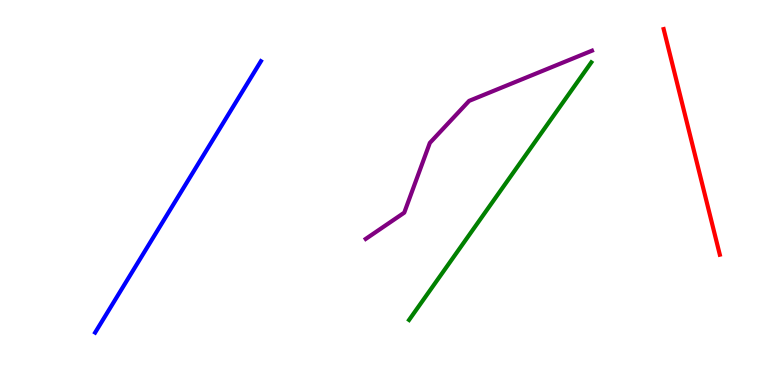[{'lines': ['blue', 'red'], 'intersections': []}, {'lines': ['green', 'red'], 'intersections': []}, {'lines': ['purple', 'red'], 'intersections': []}, {'lines': ['blue', 'green'], 'intersections': []}, {'lines': ['blue', 'purple'], 'intersections': []}, {'lines': ['green', 'purple'], 'intersections': []}]